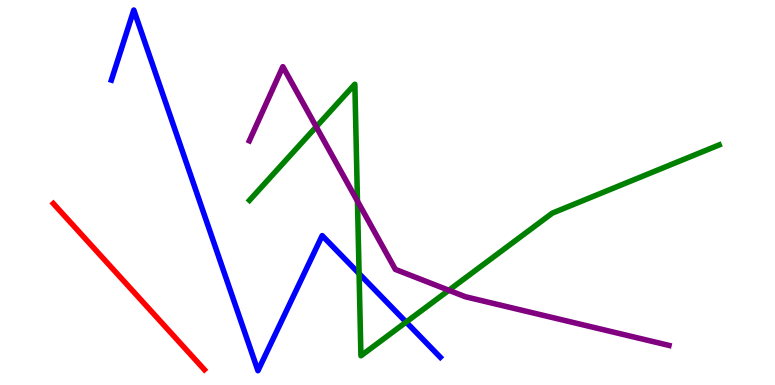[{'lines': ['blue', 'red'], 'intersections': []}, {'lines': ['green', 'red'], 'intersections': []}, {'lines': ['purple', 'red'], 'intersections': []}, {'lines': ['blue', 'green'], 'intersections': [{'x': 4.63, 'y': 2.89}, {'x': 5.24, 'y': 1.63}]}, {'lines': ['blue', 'purple'], 'intersections': []}, {'lines': ['green', 'purple'], 'intersections': [{'x': 4.08, 'y': 6.71}, {'x': 4.61, 'y': 4.78}, {'x': 5.79, 'y': 2.46}]}]